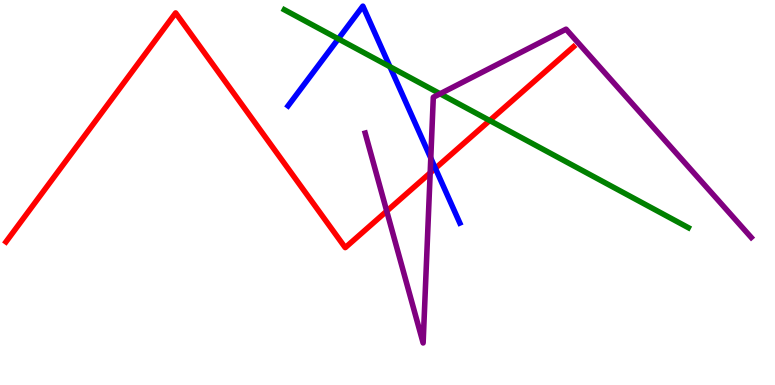[{'lines': ['blue', 'red'], 'intersections': [{'x': 5.62, 'y': 5.63}]}, {'lines': ['green', 'red'], 'intersections': [{'x': 6.32, 'y': 6.87}]}, {'lines': ['purple', 'red'], 'intersections': [{'x': 4.99, 'y': 4.52}, {'x': 5.55, 'y': 5.51}]}, {'lines': ['blue', 'green'], 'intersections': [{'x': 4.37, 'y': 8.99}, {'x': 5.03, 'y': 8.27}]}, {'lines': ['blue', 'purple'], 'intersections': [{'x': 5.56, 'y': 5.89}]}, {'lines': ['green', 'purple'], 'intersections': [{'x': 5.68, 'y': 7.56}]}]